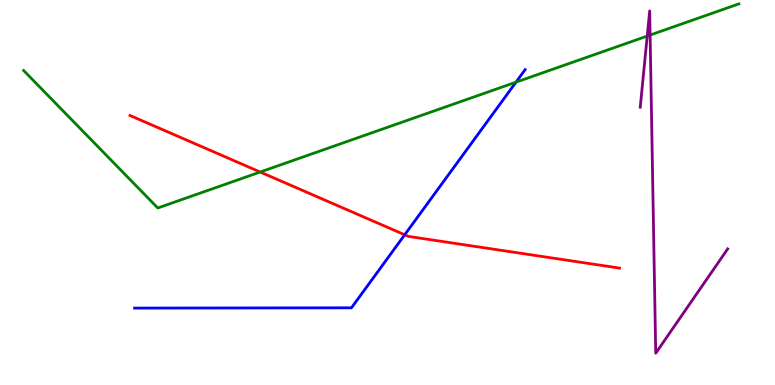[{'lines': ['blue', 'red'], 'intersections': [{'x': 5.22, 'y': 3.9}]}, {'lines': ['green', 'red'], 'intersections': [{'x': 3.36, 'y': 5.53}]}, {'lines': ['purple', 'red'], 'intersections': []}, {'lines': ['blue', 'green'], 'intersections': [{'x': 6.66, 'y': 7.87}]}, {'lines': ['blue', 'purple'], 'intersections': []}, {'lines': ['green', 'purple'], 'intersections': [{'x': 8.35, 'y': 9.06}, {'x': 8.39, 'y': 9.09}]}]